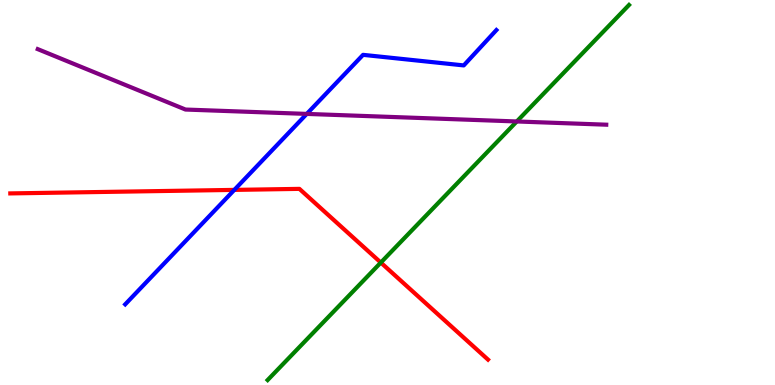[{'lines': ['blue', 'red'], 'intersections': [{'x': 3.02, 'y': 5.07}]}, {'lines': ['green', 'red'], 'intersections': [{'x': 4.91, 'y': 3.18}]}, {'lines': ['purple', 'red'], 'intersections': []}, {'lines': ['blue', 'green'], 'intersections': []}, {'lines': ['blue', 'purple'], 'intersections': [{'x': 3.96, 'y': 7.04}]}, {'lines': ['green', 'purple'], 'intersections': [{'x': 6.67, 'y': 6.84}]}]